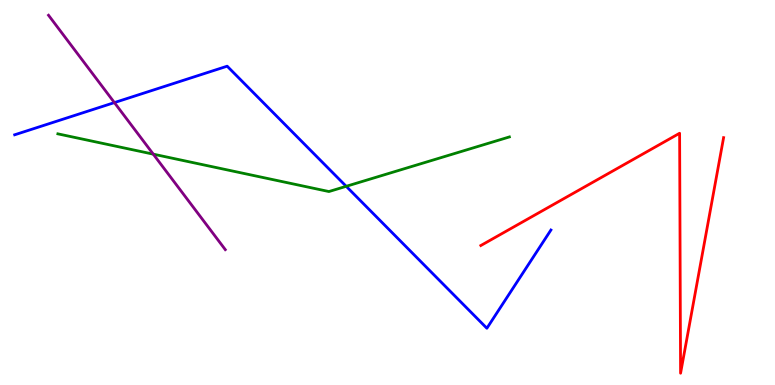[{'lines': ['blue', 'red'], 'intersections': []}, {'lines': ['green', 'red'], 'intersections': []}, {'lines': ['purple', 'red'], 'intersections': []}, {'lines': ['blue', 'green'], 'intersections': [{'x': 4.47, 'y': 5.16}]}, {'lines': ['blue', 'purple'], 'intersections': [{'x': 1.48, 'y': 7.34}]}, {'lines': ['green', 'purple'], 'intersections': [{'x': 1.98, 'y': 6.0}]}]